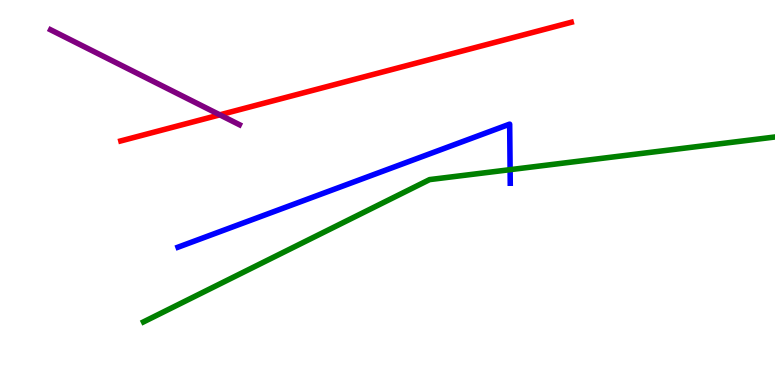[{'lines': ['blue', 'red'], 'intersections': []}, {'lines': ['green', 'red'], 'intersections': []}, {'lines': ['purple', 'red'], 'intersections': [{'x': 2.84, 'y': 7.02}]}, {'lines': ['blue', 'green'], 'intersections': [{'x': 6.58, 'y': 5.59}]}, {'lines': ['blue', 'purple'], 'intersections': []}, {'lines': ['green', 'purple'], 'intersections': []}]